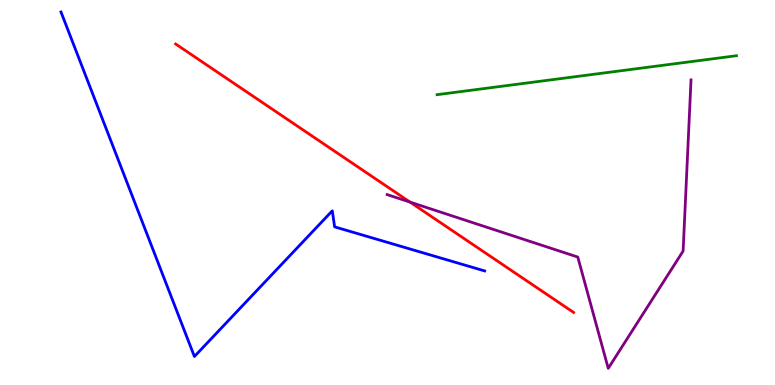[{'lines': ['blue', 'red'], 'intersections': []}, {'lines': ['green', 'red'], 'intersections': []}, {'lines': ['purple', 'red'], 'intersections': [{'x': 5.29, 'y': 4.75}]}, {'lines': ['blue', 'green'], 'intersections': []}, {'lines': ['blue', 'purple'], 'intersections': []}, {'lines': ['green', 'purple'], 'intersections': []}]